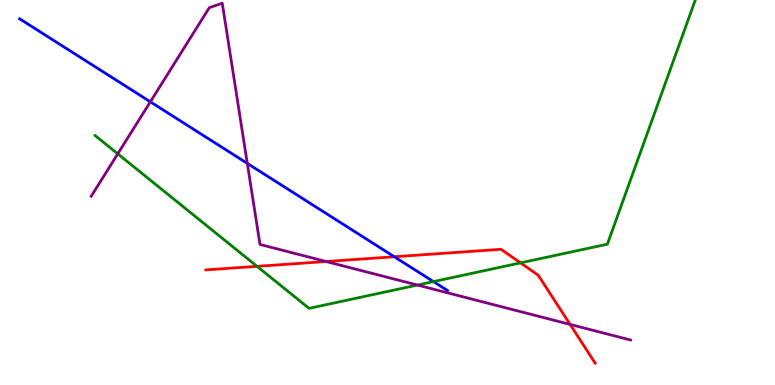[{'lines': ['blue', 'red'], 'intersections': [{'x': 5.09, 'y': 3.33}]}, {'lines': ['green', 'red'], 'intersections': [{'x': 3.32, 'y': 3.08}, {'x': 6.72, 'y': 3.17}]}, {'lines': ['purple', 'red'], 'intersections': [{'x': 4.21, 'y': 3.21}, {'x': 7.36, 'y': 1.57}]}, {'lines': ['blue', 'green'], 'intersections': [{'x': 5.59, 'y': 2.69}]}, {'lines': ['blue', 'purple'], 'intersections': [{'x': 1.94, 'y': 7.36}, {'x': 3.19, 'y': 5.76}]}, {'lines': ['green', 'purple'], 'intersections': [{'x': 1.52, 'y': 6.0}, {'x': 5.39, 'y': 2.6}]}]